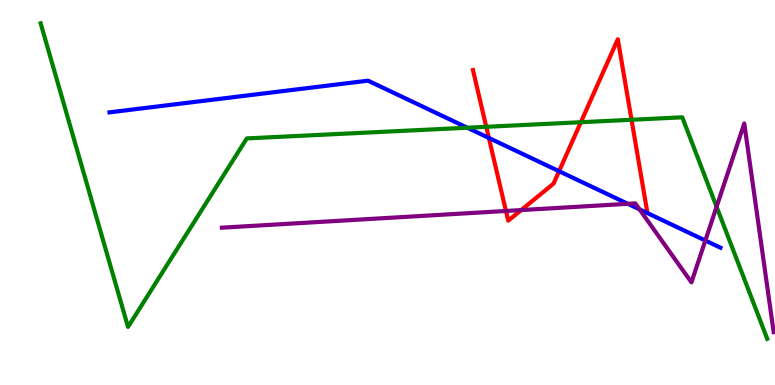[{'lines': ['blue', 'red'], 'intersections': [{'x': 6.31, 'y': 6.42}, {'x': 7.21, 'y': 5.55}]}, {'lines': ['green', 'red'], 'intersections': [{'x': 6.27, 'y': 6.71}, {'x': 7.5, 'y': 6.83}, {'x': 8.15, 'y': 6.89}]}, {'lines': ['purple', 'red'], 'intersections': [{'x': 6.53, 'y': 4.52}, {'x': 6.72, 'y': 4.54}]}, {'lines': ['blue', 'green'], 'intersections': [{'x': 6.03, 'y': 6.68}]}, {'lines': ['blue', 'purple'], 'intersections': [{'x': 8.1, 'y': 4.71}, {'x': 8.25, 'y': 4.56}, {'x': 9.1, 'y': 3.75}]}, {'lines': ['green', 'purple'], 'intersections': [{'x': 9.25, 'y': 4.63}]}]